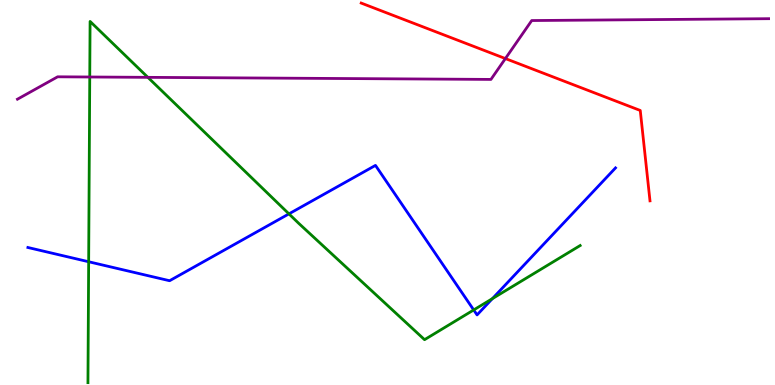[{'lines': ['blue', 'red'], 'intersections': []}, {'lines': ['green', 'red'], 'intersections': []}, {'lines': ['purple', 'red'], 'intersections': [{'x': 6.52, 'y': 8.48}]}, {'lines': ['blue', 'green'], 'intersections': [{'x': 1.14, 'y': 3.2}, {'x': 3.73, 'y': 4.44}, {'x': 6.11, 'y': 1.95}, {'x': 6.35, 'y': 2.24}]}, {'lines': ['blue', 'purple'], 'intersections': []}, {'lines': ['green', 'purple'], 'intersections': [{'x': 1.16, 'y': 8.0}, {'x': 1.91, 'y': 7.99}]}]